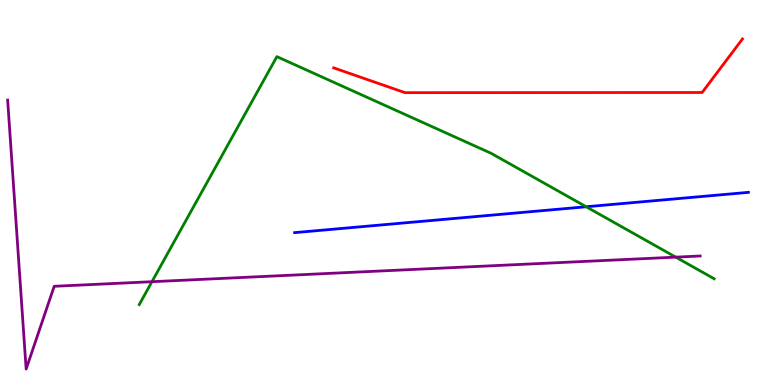[{'lines': ['blue', 'red'], 'intersections': []}, {'lines': ['green', 'red'], 'intersections': []}, {'lines': ['purple', 'red'], 'intersections': []}, {'lines': ['blue', 'green'], 'intersections': [{'x': 7.56, 'y': 4.63}]}, {'lines': ['blue', 'purple'], 'intersections': []}, {'lines': ['green', 'purple'], 'intersections': [{'x': 1.96, 'y': 2.68}, {'x': 8.72, 'y': 3.32}]}]